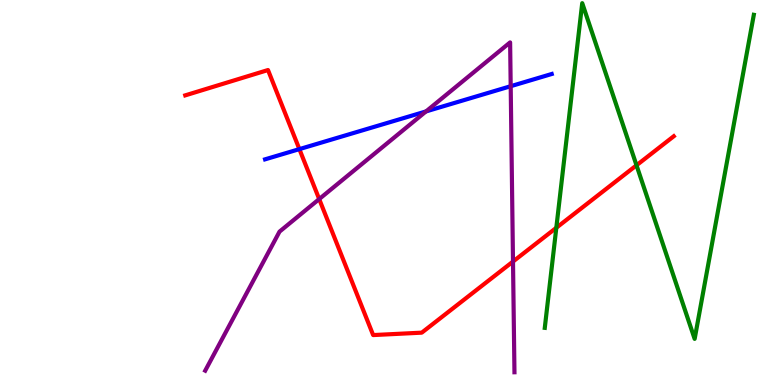[{'lines': ['blue', 'red'], 'intersections': [{'x': 3.86, 'y': 6.13}]}, {'lines': ['green', 'red'], 'intersections': [{'x': 7.18, 'y': 4.08}, {'x': 8.21, 'y': 5.71}]}, {'lines': ['purple', 'red'], 'intersections': [{'x': 4.12, 'y': 4.83}, {'x': 6.62, 'y': 3.21}]}, {'lines': ['blue', 'green'], 'intersections': []}, {'lines': ['blue', 'purple'], 'intersections': [{'x': 5.5, 'y': 7.11}, {'x': 6.59, 'y': 7.76}]}, {'lines': ['green', 'purple'], 'intersections': []}]